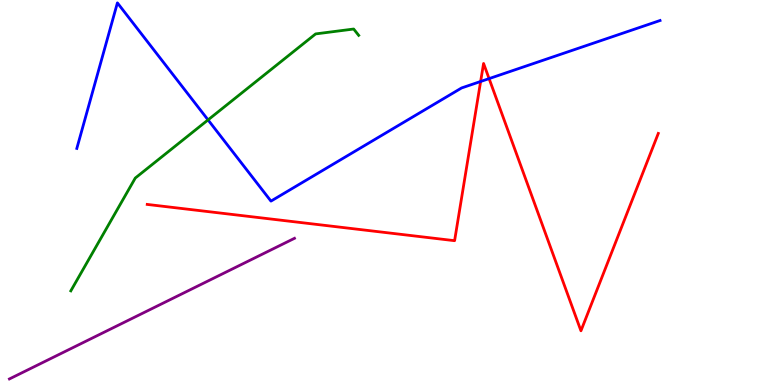[{'lines': ['blue', 'red'], 'intersections': [{'x': 6.2, 'y': 7.88}, {'x': 6.31, 'y': 7.96}]}, {'lines': ['green', 'red'], 'intersections': []}, {'lines': ['purple', 'red'], 'intersections': []}, {'lines': ['blue', 'green'], 'intersections': [{'x': 2.68, 'y': 6.89}]}, {'lines': ['blue', 'purple'], 'intersections': []}, {'lines': ['green', 'purple'], 'intersections': []}]